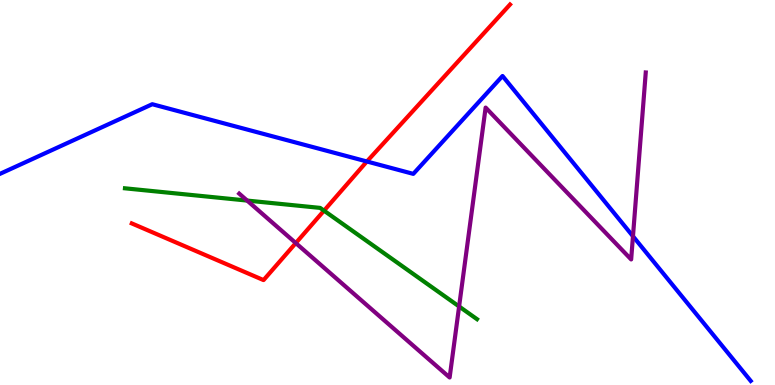[{'lines': ['blue', 'red'], 'intersections': [{'x': 4.73, 'y': 5.81}]}, {'lines': ['green', 'red'], 'intersections': [{'x': 4.18, 'y': 4.53}]}, {'lines': ['purple', 'red'], 'intersections': [{'x': 3.82, 'y': 3.69}]}, {'lines': ['blue', 'green'], 'intersections': []}, {'lines': ['blue', 'purple'], 'intersections': [{'x': 8.17, 'y': 3.86}]}, {'lines': ['green', 'purple'], 'intersections': [{'x': 3.19, 'y': 4.79}, {'x': 5.92, 'y': 2.04}]}]